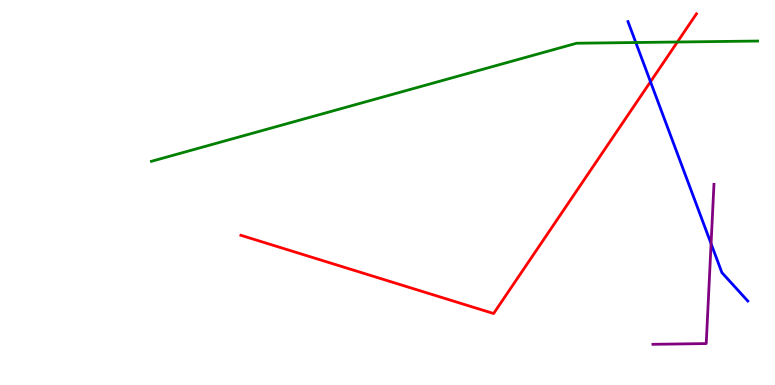[{'lines': ['blue', 'red'], 'intersections': [{'x': 8.39, 'y': 7.88}]}, {'lines': ['green', 'red'], 'intersections': [{'x': 8.74, 'y': 8.91}]}, {'lines': ['purple', 'red'], 'intersections': []}, {'lines': ['blue', 'green'], 'intersections': [{'x': 8.2, 'y': 8.9}]}, {'lines': ['blue', 'purple'], 'intersections': [{'x': 9.18, 'y': 3.67}]}, {'lines': ['green', 'purple'], 'intersections': []}]